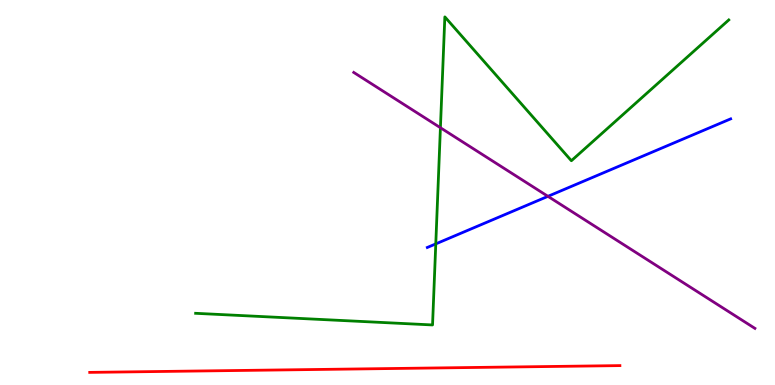[{'lines': ['blue', 'red'], 'intersections': []}, {'lines': ['green', 'red'], 'intersections': []}, {'lines': ['purple', 'red'], 'intersections': []}, {'lines': ['blue', 'green'], 'intersections': [{'x': 5.62, 'y': 3.67}]}, {'lines': ['blue', 'purple'], 'intersections': [{'x': 7.07, 'y': 4.9}]}, {'lines': ['green', 'purple'], 'intersections': [{'x': 5.68, 'y': 6.68}]}]